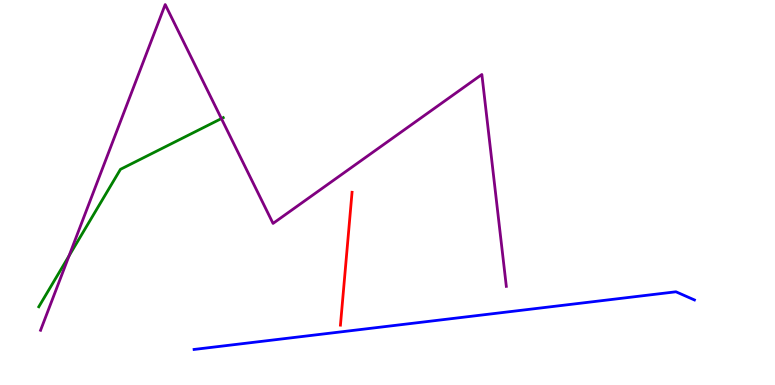[{'lines': ['blue', 'red'], 'intersections': []}, {'lines': ['green', 'red'], 'intersections': []}, {'lines': ['purple', 'red'], 'intersections': []}, {'lines': ['blue', 'green'], 'intersections': []}, {'lines': ['blue', 'purple'], 'intersections': []}, {'lines': ['green', 'purple'], 'intersections': [{'x': 0.891, 'y': 3.35}, {'x': 2.86, 'y': 6.92}]}]